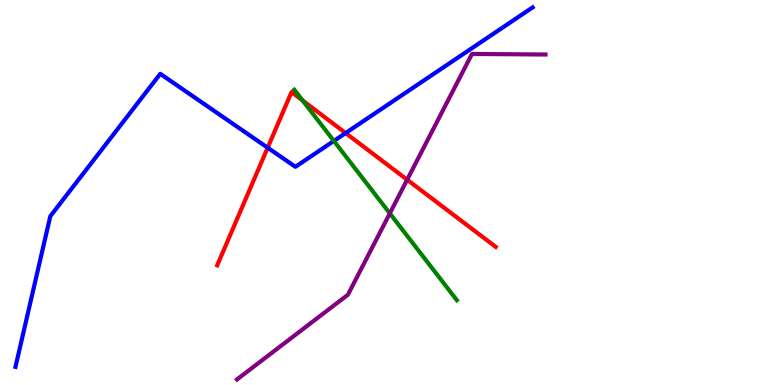[{'lines': ['blue', 'red'], 'intersections': [{'x': 3.45, 'y': 6.16}, {'x': 4.46, 'y': 6.54}]}, {'lines': ['green', 'red'], 'intersections': [{'x': 3.9, 'y': 7.39}]}, {'lines': ['purple', 'red'], 'intersections': [{'x': 5.25, 'y': 5.33}]}, {'lines': ['blue', 'green'], 'intersections': [{'x': 4.31, 'y': 6.34}]}, {'lines': ['blue', 'purple'], 'intersections': []}, {'lines': ['green', 'purple'], 'intersections': [{'x': 5.03, 'y': 4.46}]}]